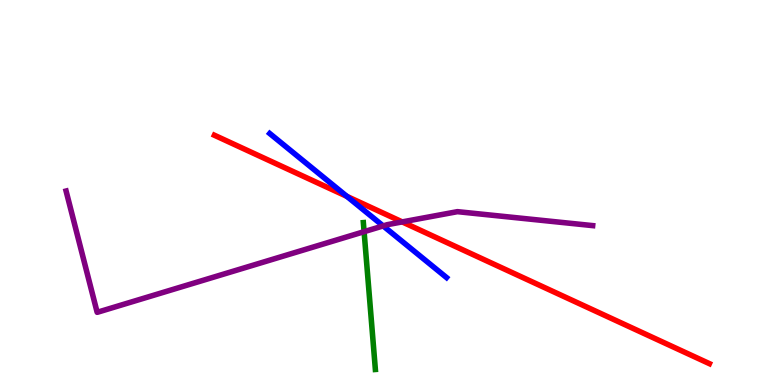[{'lines': ['blue', 'red'], 'intersections': [{'x': 4.48, 'y': 4.9}]}, {'lines': ['green', 'red'], 'intersections': []}, {'lines': ['purple', 'red'], 'intersections': [{'x': 5.19, 'y': 4.24}]}, {'lines': ['blue', 'green'], 'intersections': []}, {'lines': ['blue', 'purple'], 'intersections': [{'x': 4.94, 'y': 4.13}]}, {'lines': ['green', 'purple'], 'intersections': [{'x': 4.7, 'y': 3.98}]}]